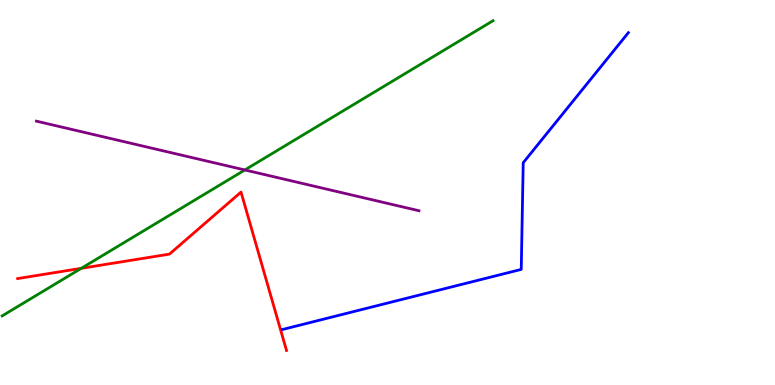[{'lines': ['blue', 'red'], 'intersections': []}, {'lines': ['green', 'red'], 'intersections': [{'x': 1.05, 'y': 3.03}]}, {'lines': ['purple', 'red'], 'intersections': []}, {'lines': ['blue', 'green'], 'intersections': []}, {'lines': ['blue', 'purple'], 'intersections': []}, {'lines': ['green', 'purple'], 'intersections': [{'x': 3.16, 'y': 5.59}]}]